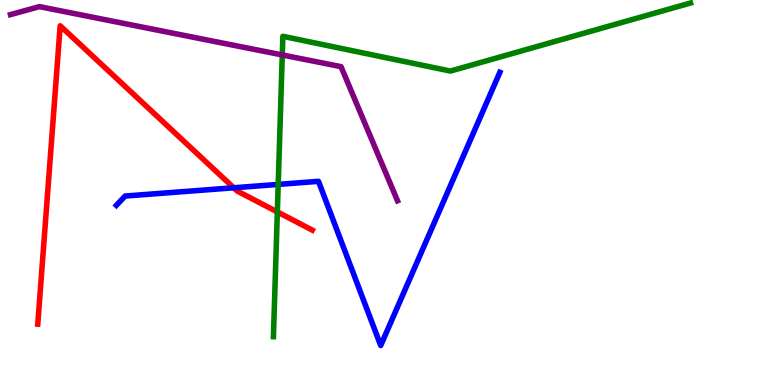[{'lines': ['blue', 'red'], 'intersections': [{'x': 3.02, 'y': 5.12}]}, {'lines': ['green', 'red'], 'intersections': [{'x': 3.58, 'y': 4.5}]}, {'lines': ['purple', 'red'], 'intersections': []}, {'lines': ['blue', 'green'], 'intersections': [{'x': 3.59, 'y': 5.21}]}, {'lines': ['blue', 'purple'], 'intersections': []}, {'lines': ['green', 'purple'], 'intersections': [{'x': 3.64, 'y': 8.57}]}]